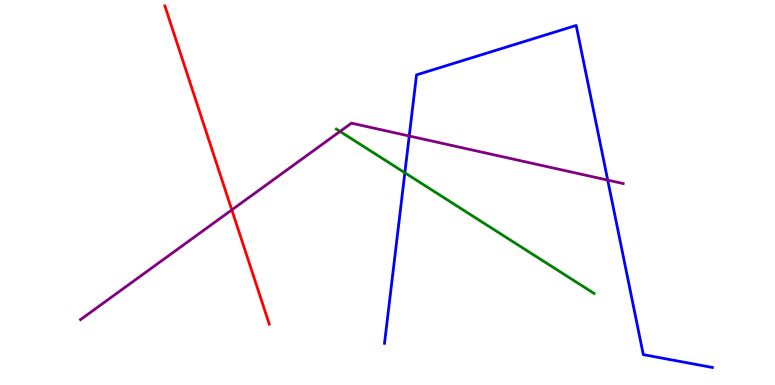[{'lines': ['blue', 'red'], 'intersections': []}, {'lines': ['green', 'red'], 'intersections': []}, {'lines': ['purple', 'red'], 'intersections': [{'x': 2.99, 'y': 4.55}]}, {'lines': ['blue', 'green'], 'intersections': [{'x': 5.22, 'y': 5.51}]}, {'lines': ['blue', 'purple'], 'intersections': [{'x': 5.28, 'y': 6.47}, {'x': 7.84, 'y': 5.32}]}, {'lines': ['green', 'purple'], 'intersections': [{'x': 4.39, 'y': 6.59}]}]